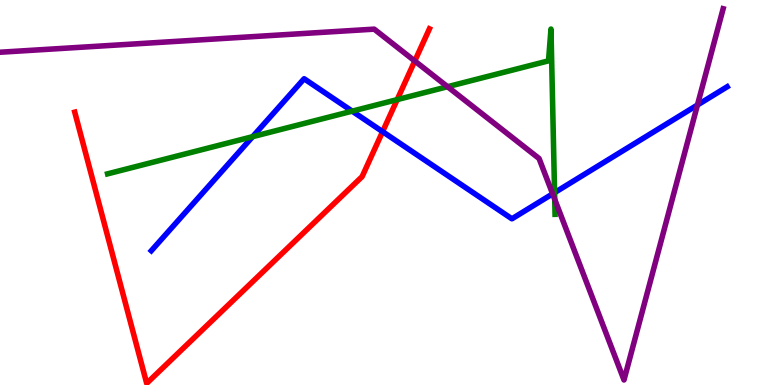[{'lines': ['blue', 'red'], 'intersections': [{'x': 4.94, 'y': 6.58}]}, {'lines': ['green', 'red'], 'intersections': [{'x': 5.13, 'y': 7.41}]}, {'lines': ['purple', 'red'], 'intersections': [{'x': 5.35, 'y': 8.42}]}, {'lines': ['blue', 'green'], 'intersections': [{'x': 3.26, 'y': 6.45}, {'x': 4.54, 'y': 7.11}, {'x': 7.16, 'y': 5.0}]}, {'lines': ['blue', 'purple'], 'intersections': [{'x': 7.13, 'y': 4.97}, {'x': 9.0, 'y': 7.27}]}, {'lines': ['green', 'purple'], 'intersections': [{'x': 5.78, 'y': 7.75}, {'x': 7.16, 'y': 4.82}]}]